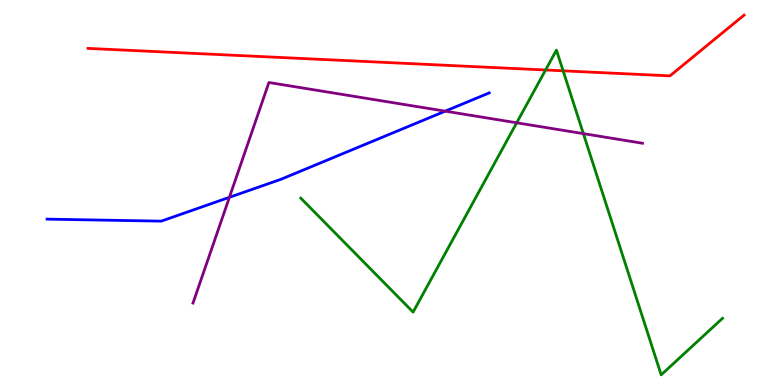[{'lines': ['blue', 'red'], 'intersections': []}, {'lines': ['green', 'red'], 'intersections': [{'x': 7.04, 'y': 8.18}, {'x': 7.27, 'y': 8.16}]}, {'lines': ['purple', 'red'], 'intersections': []}, {'lines': ['blue', 'green'], 'intersections': []}, {'lines': ['blue', 'purple'], 'intersections': [{'x': 2.96, 'y': 4.87}, {'x': 5.74, 'y': 7.11}]}, {'lines': ['green', 'purple'], 'intersections': [{'x': 6.67, 'y': 6.81}, {'x': 7.53, 'y': 6.53}]}]